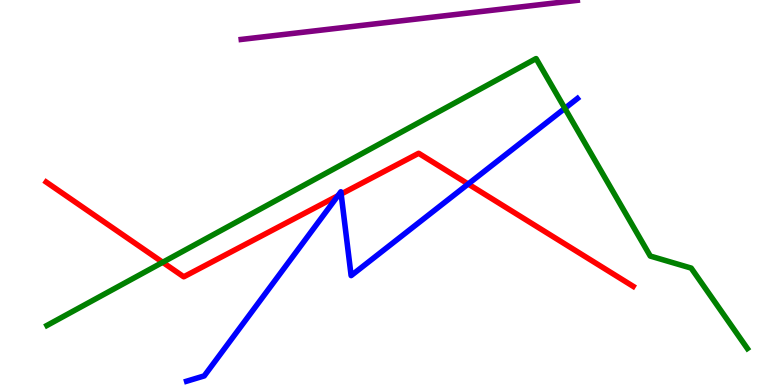[{'lines': ['blue', 'red'], 'intersections': [{'x': 4.36, 'y': 4.92}, {'x': 4.4, 'y': 4.96}, {'x': 6.04, 'y': 5.22}]}, {'lines': ['green', 'red'], 'intersections': [{'x': 2.1, 'y': 3.19}]}, {'lines': ['purple', 'red'], 'intersections': []}, {'lines': ['blue', 'green'], 'intersections': [{'x': 7.29, 'y': 7.19}]}, {'lines': ['blue', 'purple'], 'intersections': []}, {'lines': ['green', 'purple'], 'intersections': []}]